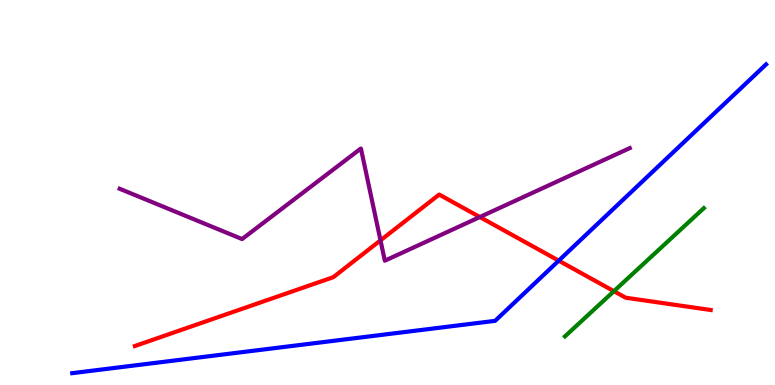[{'lines': ['blue', 'red'], 'intersections': [{'x': 7.21, 'y': 3.23}]}, {'lines': ['green', 'red'], 'intersections': [{'x': 7.92, 'y': 2.44}]}, {'lines': ['purple', 'red'], 'intersections': [{'x': 4.91, 'y': 3.76}, {'x': 6.19, 'y': 4.36}]}, {'lines': ['blue', 'green'], 'intersections': []}, {'lines': ['blue', 'purple'], 'intersections': []}, {'lines': ['green', 'purple'], 'intersections': []}]